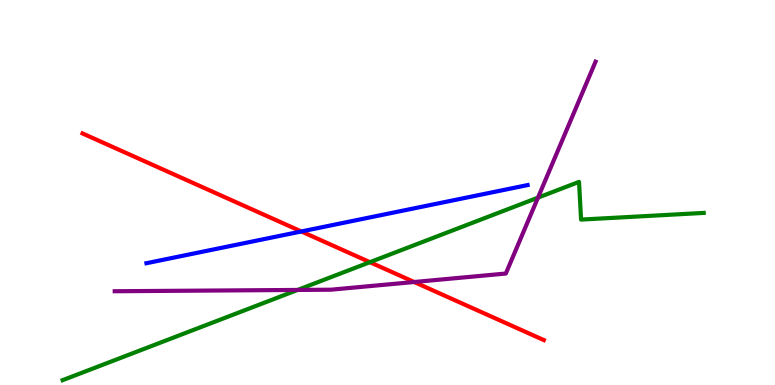[{'lines': ['blue', 'red'], 'intersections': [{'x': 3.89, 'y': 3.99}]}, {'lines': ['green', 'red'], 'intersections': [{'x': 4.77, 'y': 3.19}]}, {'lines': ['purple', 'red'], 'intersections': [{'x': 5.34, 'y': 2.68}]}, {'lines': ['blue', 'green'], 'intersections': []}, {'lines': ['blue', 'purple'], 'intersections': []}, {'lines': ['green', 'purple'], 'intersections': [{'x': 3.84, 'y': 2.47}, {'x': 6.94, 'y': 4.87}]}]